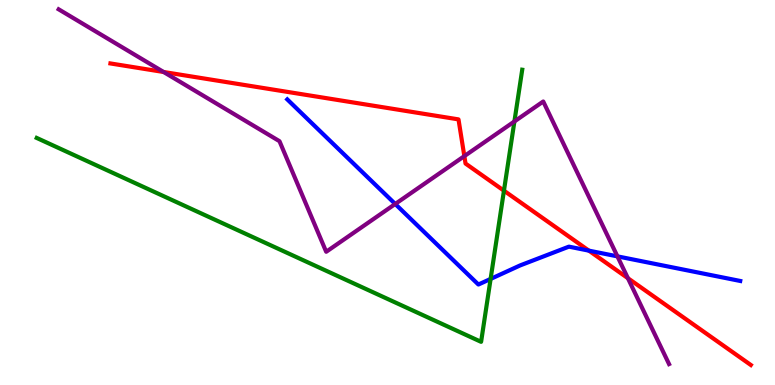[{'lines': ['blue', 'red'], 'intersections': [{'x': 7.6, 'y': 3.49}]}, {'lines': ['green', 'red'], 'intersections': [{'x': 6.5, 'y': 5.05}]}, {'lines': ['purple', 'red'], 'intersections': [{'x': 2.11, 'y': 8.13}, {'x': 5.99, 'y': 5.94}, {'x': 8.1, 'y': 2.77}]}, {'lines': ['blue', 'green'], 'intersections': [{'x': 6.33, 'y': 2.76}]}, {'lines': ['blue', 'purple'], 'intersections': [{'x': 5.1, 'y': 4.7}, {'x': 7.97, 'y': 3.34}]}, {'lines': ['green', 'purple'], 'intersections': [{'x': 6.64, 'y': 6.85}]}]